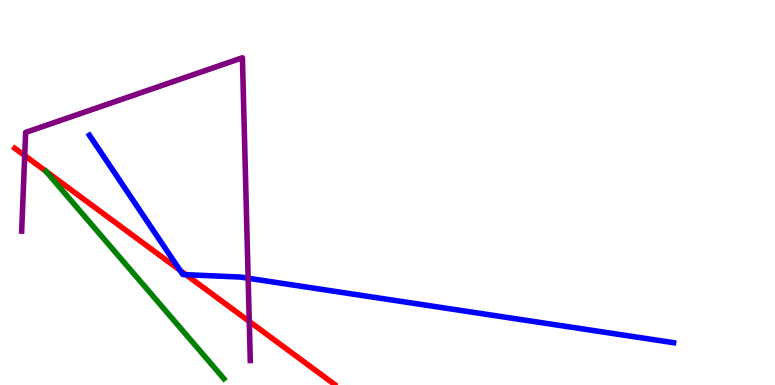[{'lines': ['blue', 'red'], 'intersections': [{'x': 2.32, 'y': 2.98}, {'x': 2.4, 'y': 2.87}]}, {'lines': ['green', 'red'], 'intersections': []}, {'lines': ['purple', 'red'], 'intersections': [{'x': 0.319, 'y': 5.96}, {'x': 3.22, 'y': 1.65}]}, {'lines': ['blue', 'green'], 'intersections': []}, {'lines': ['blue', 'purple'], 'intersections': [{'x': 3.2, 'y': 2.77}]}, {'lines': ['green', 'purple'], 'intersections': []}]